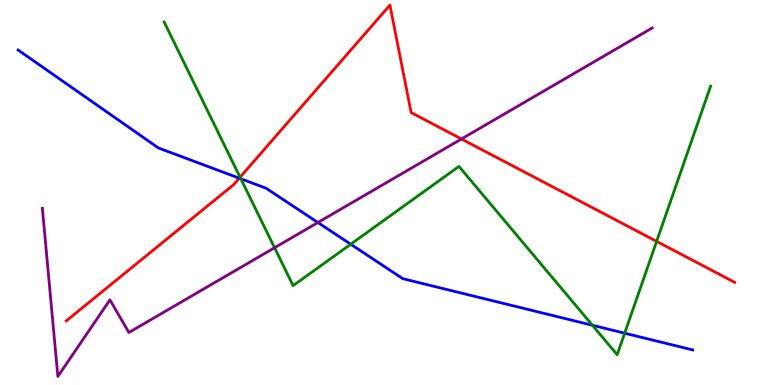[{'lines': ['blue', 'red'], 'intersections': [{'x': 3.09, 'y': 5.37}]}, {'lines': ['green', 'red'], 'intersections': [{'x': 3.1, 'y': 5.4}, {'x': 8.47, 'y': 3.73}]}, {'lines': ['purple', 'red'], 'intersections': [{'x': 5.95, 'y': 6.39}]}, {'lines': ['blue', 'green'], 'intersections': [{'x': 3.11, 'y': 5.36}, {'x': 4.53, 'y': 3.66}, {'x': 7.64, 'y': 1.55}, {'x': 8.06, 'y': 1.35}]}, {'lines': ['blue', 'purple'], 'intersections': [{'x': 4.1, 'y': 4.22}]}, {'lines': ['green', 'purple'], 'intersections': [{'x': 3.54, 'y': 3.57}]}]